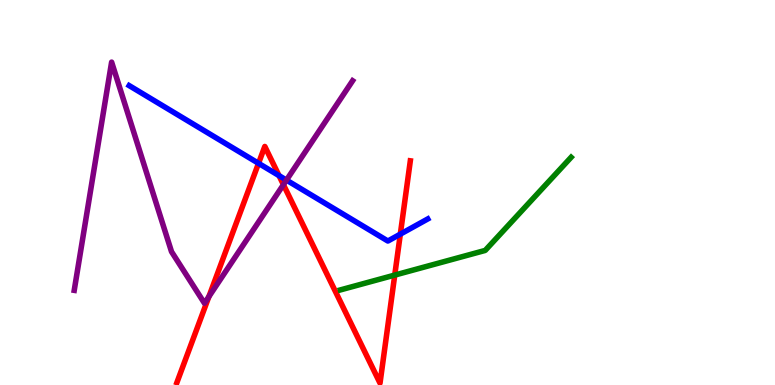[{'lines': ['blue', 'red'], 'intersections': [{'x': 3.34, 'y': 5.76}, {'x': 3.6, 'y': 5.44}, {'x': 5.17, 'y': 3.92}]}, {'lines': ['green', 'red'], 'intersections': [{'x': 5.09, 'y': 2.85}]}, {'lines': ['purple', 'red'], 'intersections': [{'x': 2.7, 'y': 2.3}, {'x': 3.66, 'y': 5.2}]}, {'lines': ['blue', 'green'], 'intersections': []}, {'lines': ['blue', 'purple'], 'intersections': [{'x': 3.7, 'y': 5.32}]}, {'lines': ['green', 'purple'], 'intersections': []}]